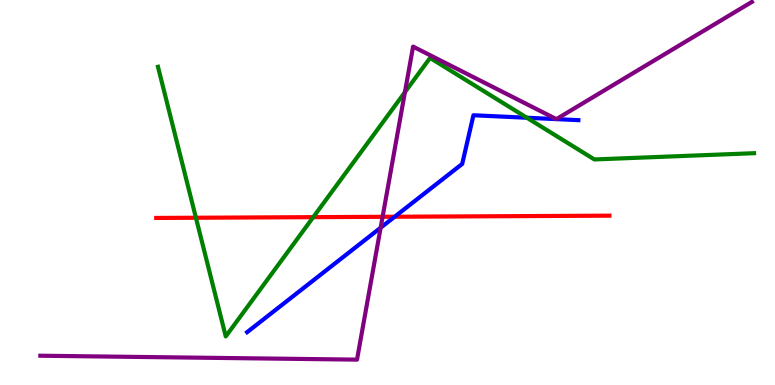[{'lines': ['blue', 'red'], 'intersections': [{'x': 5.09, 'y': 4.37}]}, {'lines': ['green', 'red'], 'intersections': [{'x': 2.53, 'y': 4.34}, {'x': 4.04, 'y': 4.36}]}, {'lines': ['purple', 'red'], 'intersections': [{'x': 4.94, 'y': 4.37}]}, {'lines': ['blue', 'green'], 'intersections': [{'x': 6.8, 'y': 6.94}]}, {'lines': ['blue', 'purple'], 'intersections': [{'x': 4.91, 'y': 4.09}, {'x': 7.18, 'y': 6.91}, {'x': 7.18, 'y': 6.91}]}, {'lines': ['green', 'purple'], 'intersections': [{'x': 5.22, 'y': 7.61}]}]